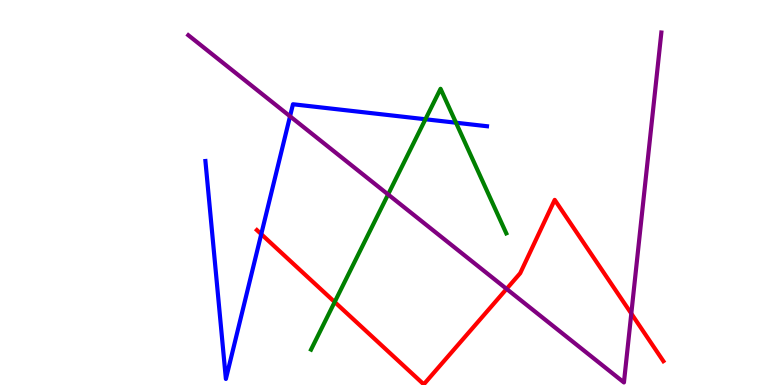[{'lines': ['blue', 'red'], 'intersections': [{'x': 3.37, 'y': 3.92}]}, {'lines': ['green', 'red'], 'intersections': [{'x': 4.32, 'y': 2.16}]}, {'lines': ['purple', 'red'], 'intersections': [{'x': 6.54, 'y': 2.5}, {'x': 8.15, 'y': 1.86}]}, {'lines': ['blue', 'green'], 'intersections': [{'x': 5.49, 'y': 6.9}, {'x': 5.88, 'y': 6.81}]}, {'lines': ['blue', 'purple'], 'intersections': [{'x': 3.74, 'y': 6.98}]}, {'lines': ['green', 'purple'], 'intersections': [{'x': 5.01, 'y': 4.95}]}]